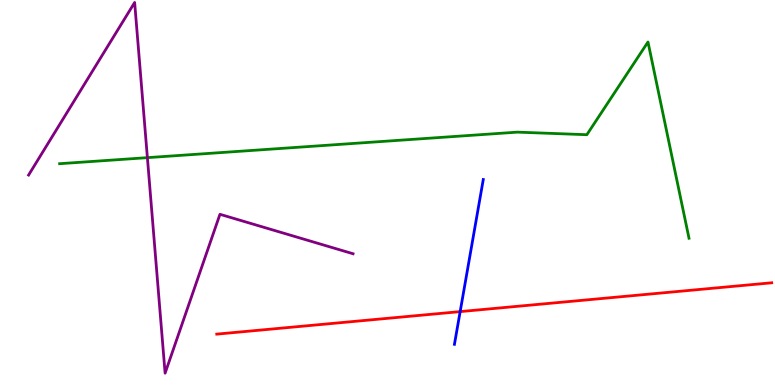[{'lines': ['blue', 'red'], 'intersections': [{'x': 5.94, 'y': 1.91}]}, {'lines': ['green', 'red'], 'intersections': []}, {'lines': ['purple', 'red'], 'intersections': []}, {'lines': ['blue', 'green'], 'intersections': []}, {'lines': ['blue', 'purple'], 'intersections': []}, {'lines': ['green', 'purple'], 'intersections': [{'x': 1.9, 'y': 5.91}]}]